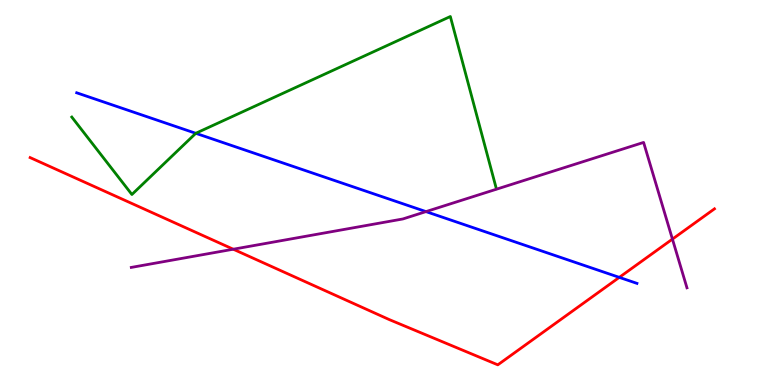[{'lines': ['blue', 'red'], 'intersections': [{'x': 7.99, 'y': 2.8}]}, {'lines': ['green', 'red'], 'intersections': []}, {'lines': ['purple', 'red'], 'intersections': [{'x': 3.01, 'y': 3.53}, {'x': 8.68, 'y': 3.79}]}, {'lines': ['blue', 'green'], 'intersections': [{'x': 2.53, 'y': 6.54}]}, {'lines': ['blue', 'purple'], 'intersections': [{'x': 5.5, 'y': 4.5}]}, {'lines': ['green', 'purple'], 'intersections': []}]